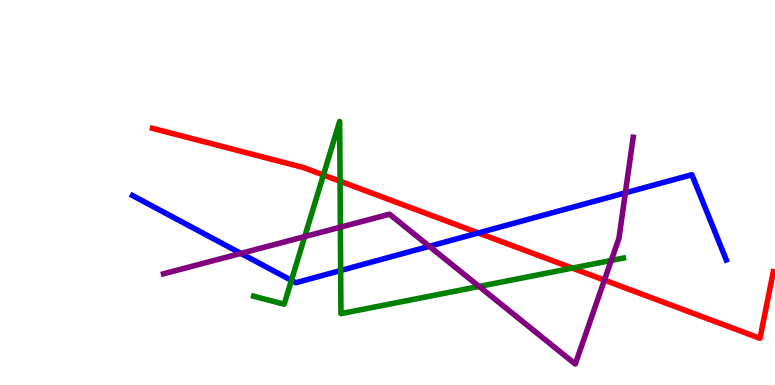[{'lines': ['blue', 'red'], 'intersections': [{'x': 6.17, 'y': 3.95}]}, {'lines': ['green', 'red'], 'intersections': [{'x': 4.17, 'y': 5.45}, {'x': 4.39, 'y': 5.29}, {'x': 7.39, 'y': 3.04}]}, {'lines': ['purple', 'red'], 'intersections': [{'x': 7.8, 'y': 2.72}]}, {'lines': ['blue', 'green'], 'intersections': [{'x': 3.76, 'y': 2.72}, {'x': 4.4, 'y': 2.97}]}, {'lines': ['blue', 'purple'], 'intersections': [{'x': 3.11, 'y': 3.42}, {'x': 5.54, 'y': 3.6}, {'x': 8.07, 'y': 4.99}]}, {'lines': ['green', 'purple'], 'intersections': [{'x': 3.93, 'y': 3.86}, {'x': 4.39, 'y': 4.1}, {'x': 6.18, 'y': 2.56}, {'x': 7.89, 'y': 3.23}]}]